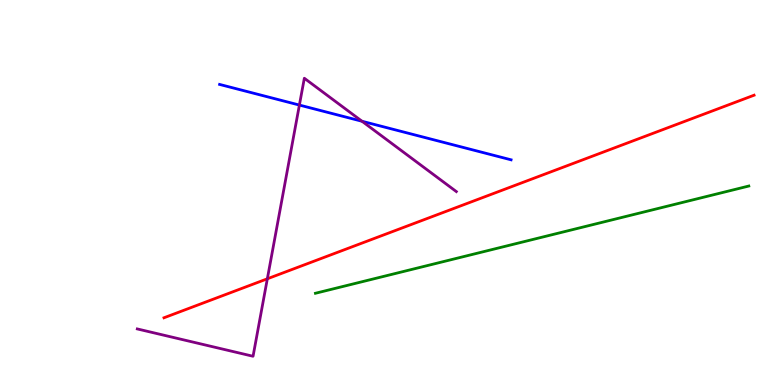[{'lines': ['blue', 'red'], 'intersections': []}, {'lines': ['green', 'red'], 'intersections': []}, {'lines': ['purple', 'red'], 'intersections': [{'x': 3.45, 'y': 2.76}]}, {'lines': ['blue', 'green'], 'intersections': []}, {'lines': ['blue', 'purple'], 'intersections': [{'x': 3.86, 'y': 7.27}, {'x': 4.67, 'y': 6.85}]}, {'lines': ['green', 'purple'], 'intersections': []}]